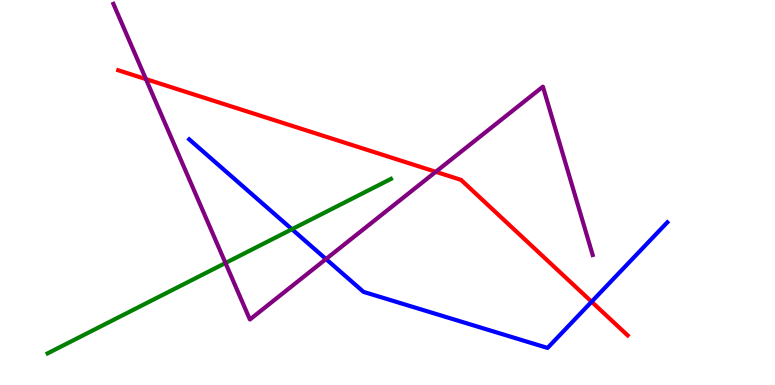[{'lines': ['blue', 'red'], 'intersections': [{'x': 7.63, 'y': 2.16}]}, {'lines': ['green', 'red'], 'intersections': []}, {'lines': ['purple', 'red'], 'intersections': [{'x': 1.88, 'y': 7.95}, {'x': 5.62, 'y': 5.54}]}, {'lines': ['blue', 'green'], 'intersections': [{'x': 3.77, 'y': 4.05}]}, {'lines': ['blue', 'purple'], 'intersections': [{'x': 4.21, 'y': 3.27}]}, {'lines': ['green', 'purple'], 'intersections': [{'x': 2.91, 'y': 3.17}]}]